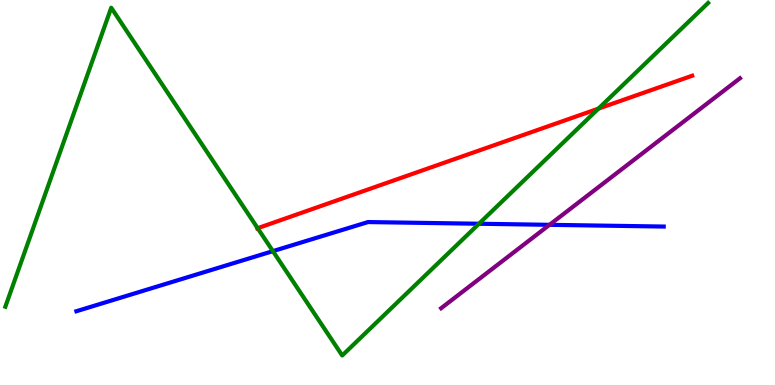[{'lines': ['blue', 'red'], 'intersections': []}, {'lines': ['green', 'red'], 'intersections': [{'x': 3.32, 'y': 4.07}, {'x': 7.72, 'y': 7.18}]}, {'lines': ['purple', 'red'], 'intersections': []}, {'lines': ['blue', 'green'], 'intersections': [{'x': 3.52, 'y': 3.48}, {'x': 6.18, 'y': 4.19}]}, {'lines': ['blue', 'purple'], 'intersections': [{'x': 7.09, 'y': 4.16}]}, {'lines': ['green', 'purple'], 'intersections': []}]